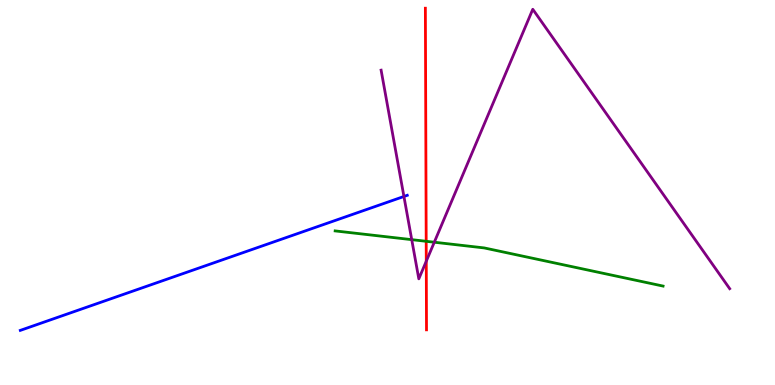[{'lines': ['blue', 'red'], 'intersections': []}, {'lines': ['green', 'red'], 'intersections': [{'x': 5.5, 'y': 3.73}]}, {'lines': ['purple', 'red'], 'intersections': [{'x': 5.5, 'y': 3.21}]}, {'lines': ['blue', 'green'], 'intersections': []}, {'lines': ['blue', 'purple'], 'intersections': [{'x': 5.21, 'y': 4.9}]}, {'lines': ['green', 'purple'], 'intersections': [{'x': 5.31, 'y': 3.78}, {'x': 5.6, 'y': 3.71}]}]